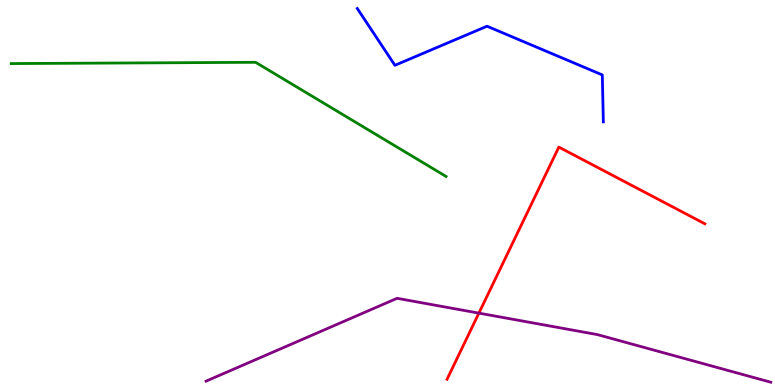[{'lines': ['blue', 'red'], 'intersections': []}, {'lines': ['green', 'red'], 'intersections': []}, {'lines': ['purple', 'red'], 'intersections': [{'x': 6.18, 'y': 1.87}]}, {'lines': ['blue', 'green'], 'intersections': []}, {'lines': ['blue', 'purple'], 'intersections': []}, {'lines': ['green', 'purple'], 'intersections': []}]